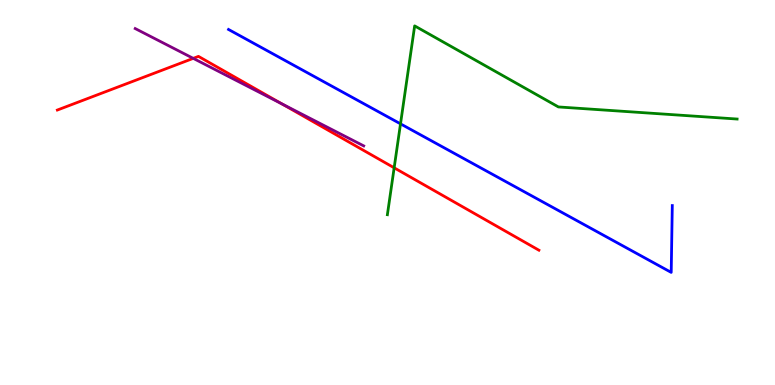[{'lines': ['blue', 'red'], 'intersections': []}, {'lines': ['green', 'red'], 'intersections': [{'x': 5.09, 'y': 5.64}]}, {'lines': ['purple', 'red'], 'intersections': [{'x': 2.49, 'y': 8.48}, {'x': 3.64, 'y': 7.3}]}, {'lines': ['blue', 'green'], 'intersections': [{'x': 5.17, 'y': 6.78}]}, {'lines': ['blue', 'purple'], 'intersections': []}, {'lines': ['green', 'purple'], 'intersections': []}]